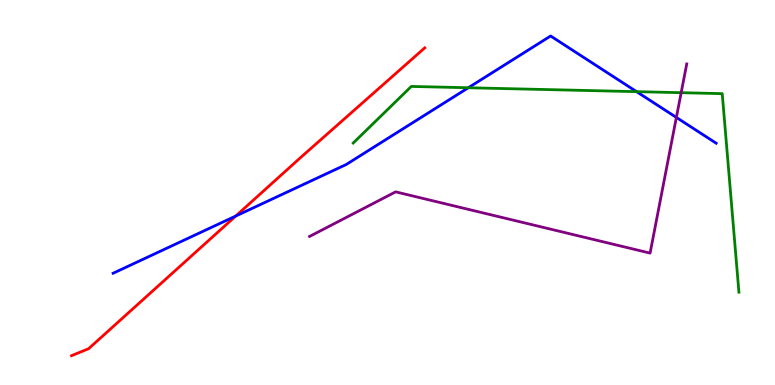[{'lines': ['blue', 'red'], 'intersections': [{'x': 3.04, 'y': 4.39}]}, {'lines': ['green', 'red'], 'intersections': []}, {'lines': ['purple', 'red'], 'intersections': []}, {'lines': ['blue', 'green'], 'intersections': [{'x': 6.04, 'y': 7.72}, {'x': 8.21, 'y': 7.62}]}, {'lines': ['blue', 'purple'], 'intersections': [{'x': 8.73, 'y': 6.95}]}, {'lines': ['green', 'purple'], 'intersections': [{'x': 8.79, 'y': 7.59}]}]